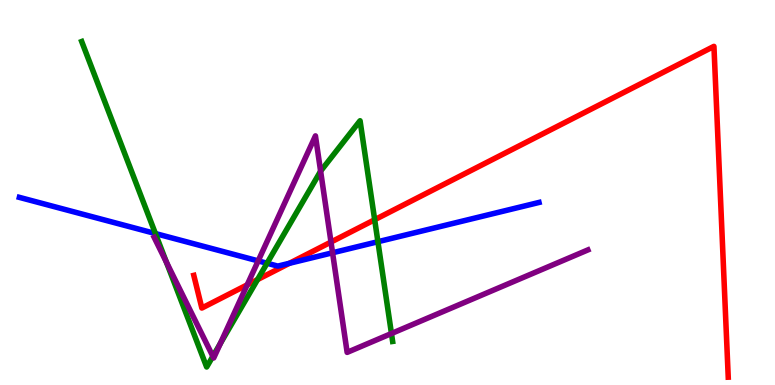[{'lines': ['blue', 'red'], 'intersections': [{'x': 3.73, 'y': 3.16}]}, {'lines': ['green', 'red'], 'intersections': [{'x': 3.32, 'y': 2.74}, {'x': 4.83, 'y': 4.29}]}, {'lines': ['purple', 'red'], 'intersections': [{'x': 3.19, 'y': 2.6}, {'x': 4.27, 'y': 3.71}]}, {'lines': ['blue', 'green'], 'intersections': [{'x': 2.01, 'y': 3.93}, {'x': 3.45, 'y': 3.16}, {'x': 4.88, 'y': 3.72}]}, {'lines': ['blue', 'purple'], 'intersections': [{'x': 3.33, 'y': 3.22}, {'x': 4.29, 'y': 3.43}]}, {'lines': ['green', 'purple'], 'intersections': [{'x': 2.15, 'y': 3.19}, {'x': 2.75, 'y': 0.744}, {'x': 2.84, 'y': 1.08}, {'x': 4.14, 'y': 5.55}, {'x': 5.05, 'y': 1.34}]}]